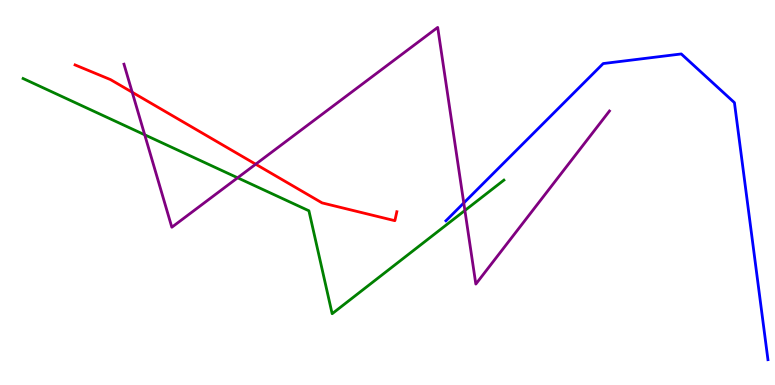[{'lines': ['blue', 'red'], 'intersections': []}, {'lines': ['green', 'red'], 'intersections': []}, {'lines': ['purple', 'red'], 'intersections': [{'x': 1.71, 'y': 7.6}, {'x': 3.3, 'y': 5.73}]}, {'lines': ['blue', 'green'], 'intersections': []}, {'lines': ['blue', 'purple'], 'intersections': [{'x': 5.98, 'y': 4.73}]}, {'lines': ['green', 'purple'], 'intersections': [{'x': 1.87, 'y': 6.5}, {'x': 3.07, 'y': 5.38}, {'x': 6.0, 'y': 4.53}]}]